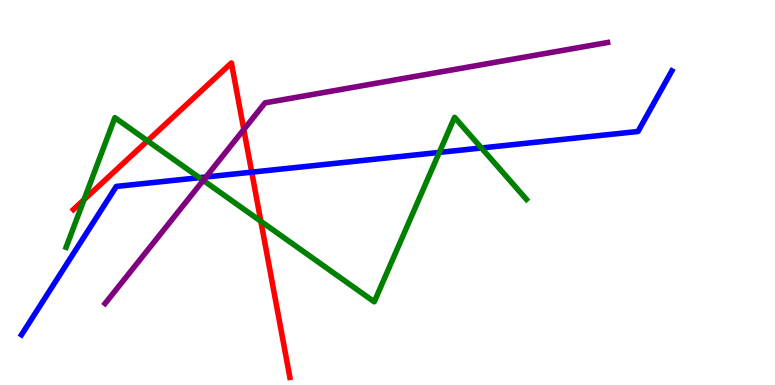[{'lines': ['blue', 'red'], 'intersections': [{'x': 3.25, 'y': 5.53}]}, {'lines': ['green', 'red'], 'intersections': [{'x': 1.08, 'y': 4.81}, {'x': 1.9, 'y': 6.34}, {'x': 3.37, 'y': 4.25}]}, {'lines': ['purple', 'red'], 'intersections': [{'x': 3.15, 'y': 6.64}]}, {'lines': ['blue', 'green'], 'intersections': [{'x': 2.57, 'y': 5.39}, {'x': 5.67, 'y': 6.04}, {'x': 6.21, 'y': 6.16}]}, {'lines': ['blue', 'purple'], 'intersections': [{'x': 2.66, 'y': 5.4}]}, {'lines': ['green', 'purple'], 'intersections': [{'x': 2.62, 'y': 5.31}]}]